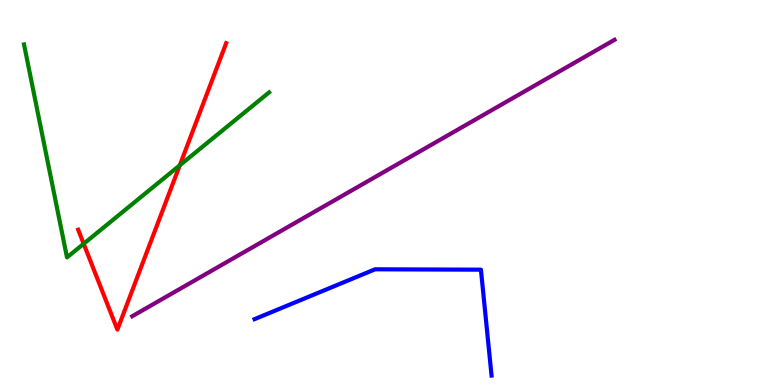[{'lines': ['blue', 'red'], 'intersections': []}, {'lines': ['green', 'red'], 'intersections': [{'x': 1.08, 'y': 3.67}, {'x': 2.32, 'y': 5.71}]}, {'lines': ['purple', 'red'], 'intersections': []}, {'lines': ['blue', 'green'], 'intersections': []}, {'lines': ['blue', 'purple'], 'intersections': []}, {'lines': ['green', 'purple'], 'intersections': []}]